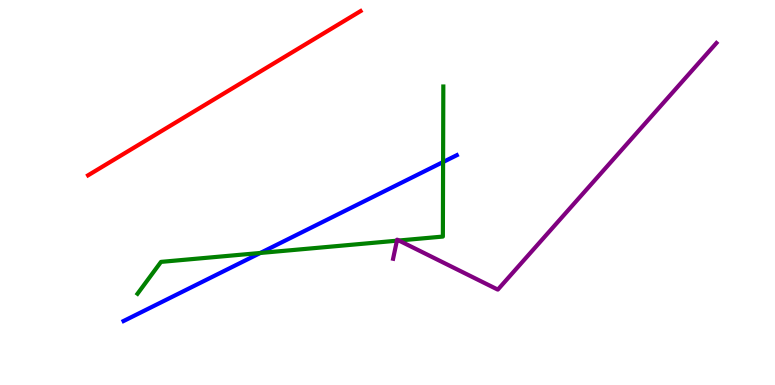[{'lines': ['blue', 'red'], 'intersections': []}, {'lines': ['green', 'red'], 'intersections': []}, {'lines': ['purple', 'red'], 'intersections': []}, {'lines': ['blue', 'green'], 'intersections': [{'x': 3.36, 'y': 3.43}, {'x': 5.72, 'y': 5.79}]}, {'lines': ['blue', 'purple'], 'intersections': []}, {'lines': ['green', 'purple'], 'intersections': [{'x': 5.12, 'y': 3.75}, {'x': 5.15, 'y': 3.75}]}]